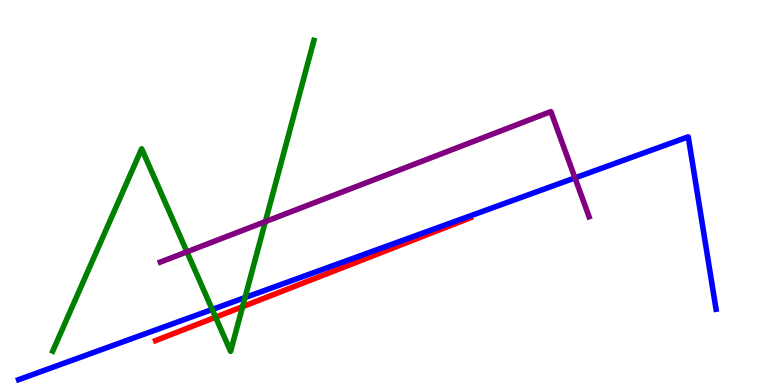[{'lines': ['blue', 'red'], 'intersections': []}, {'lines': ['green', 'red'], 'intersections': [{'x': 2.78, 'y': 1.76}, {'x': 3.13, 'y': 2.03}]}, {'lines': ['purple', 'red'], 'intersections': []}, {'lines': ['blue', 'green'], 'intersections': [{'x': 2.74, 'y': 1.96}, {'x': 3.16, 'y': 2.27}]}, {'lines': ['blue', 'purple'], 'intersections': [{'x': 7.42, 'y': 5.38}]}, {'lines': ['green', 'purple'], 'intersections': [{'x': 2.41, 'y': 3.46}, {'x': 3.42, 'y': 4.24}]}]